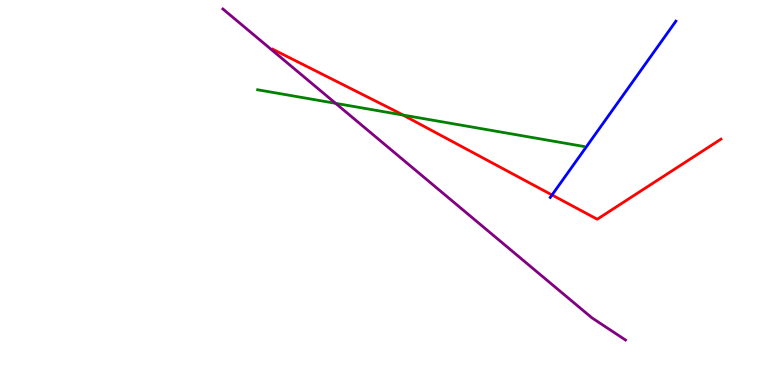[{'lines': ['blue', 'red'], 'intersections': [{'x': 7.12, 'y': 4.94}]}, {'lines': ['green', 'red'], 'intersections': [{'x': 5.2, 'y': 7.01}]}, {'lines': ['purple', 'red'], 'intersections': []}, {'lines': ['blue', 'green'], 'intersections': []}, {'lines': ['blue', 'purple'], 'intersections': []}, {'lines': ['green', 'purple'], 'intersections': [{'x': 4.33, 'y': 7.32}]}]